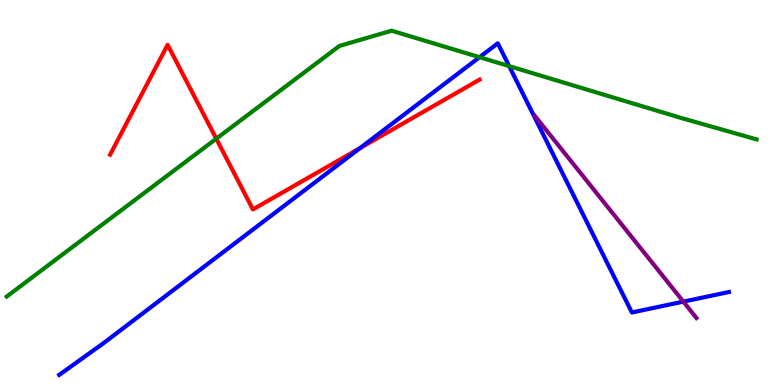[{'lines': ['blue', 'red'], 'intersections': [{'x': 4.65, 'y': 6.15}]}, {'lines': ['green', 'red'], 'intersections': [{'x': 2.79, 'y': 6.4}]}, {'lines': ['purple', 'red'], 'intersections': []}, {'lines': ['blue', 'green'], 'intersections': [{'x': 6.19, 'y': 8.51}, {'x': 6.57, 'y': 8.28}]}, {'lines': ['blue', 'purple'], 'intersections': [{'x': 8.82, 'y': 2.17}]}, {'lines': ['green', 'purple'], 'intersections': []}]